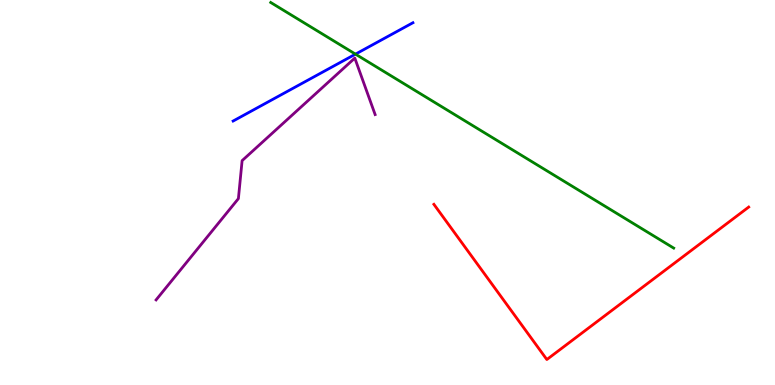[{'lines': ['blue', 'red'], 'intersections': []}, {'lines': ['green', 'red'], 'intersections': []}, {'lines': ['purple', 'red'], 'intersections': []}, {'lines': ['blue', 'green'], 'intersections': [{'x': 4.59, 'y': 8.59}]}, {'lines': ['blue', 'purple'], 'intersections': []}, {'lines': ['green', 'purple'], 'intersections': []}]